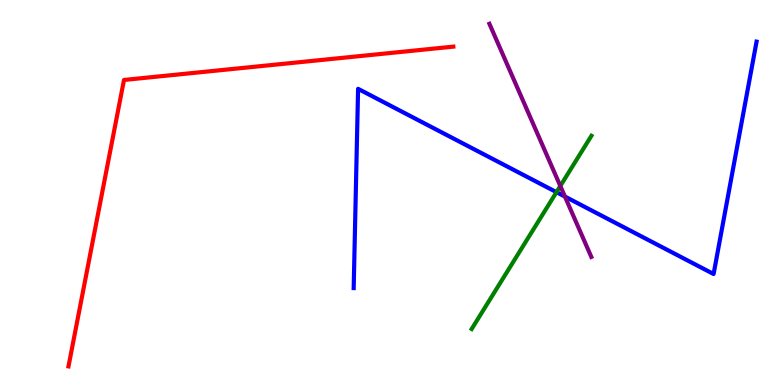[{'lines': ['blue', 'red'], 'intersections': []}, {'lines': ['green', 'red'], 'intersections': []}, {'lines': ['purple', 'red'], 'intersections': []}, {'lines': ['blue', 'green'], 'intersections': [{'x': 7.18, 'y': 5.01}]}, {'lines': ['blue', 'purple'], 'intersections': [{'x': 7.29, 'y': 4.89}]}, {'lines': ['green', 'purple'], 'intersections': [{'x': 7.23, 'y': 5.17}]}]